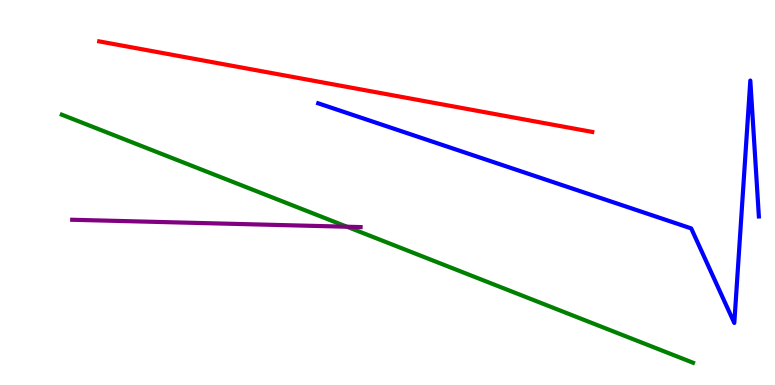[{'lines': ['blue', 'red'], 'intersections': []}, {'lines': ['green', 'red'], 'intersections': []}, {'lines': ['purple', 'red'], 'intersections': []}, {'lines': ['blue', 'green'], 'intersections': []}, {'lines': ['blue', 'purple'], 'intersections': []}, {'lines': ['green', 'purple'], 'intersections': [{'x': 4.48, 'y': 4.11}]}]